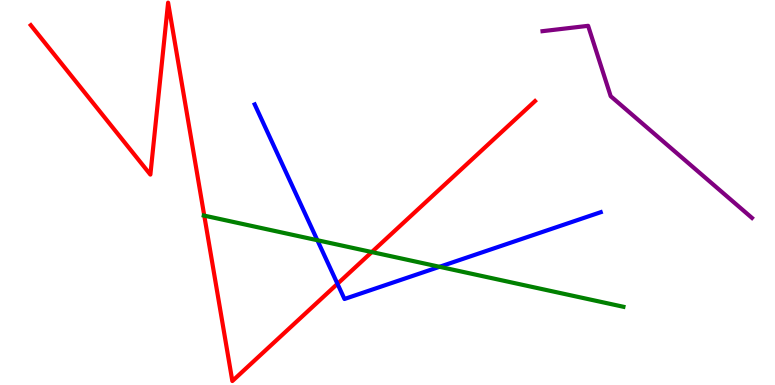[{'lines': ['blue', 'red'], 'intersections': [{'x': 4.35, 'y': 2.63}]}, {'lines': ['green', 'red'], 'intersections': [{'x': 2.64, 'y': 4.4}, {'x': 4.8, 'y': 3.45}]}, {'lines': ['purple', 'red'], 'intersections': []}, {'lines': ['blue', 'green'], 'intersections': [{'x': 4.09, 'y': 3.76}, {'x': 5.67, 'y': 3.07}]}, {'lines': ['blue', 'purple'], 'intersections': []}, {'lines': ['green', 'purple'], 'intersections': []}]